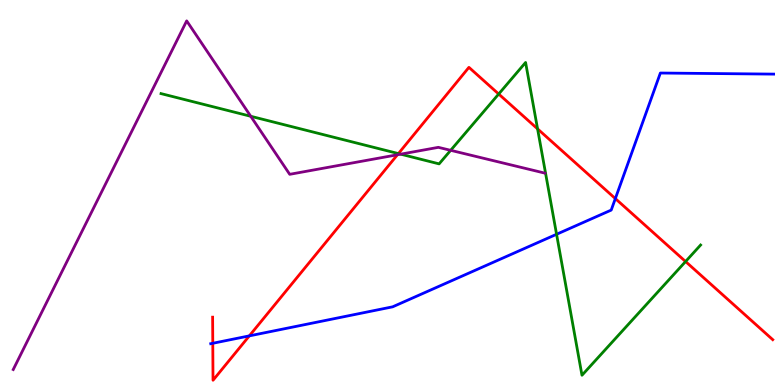[{'lines': ['blue', 'red'], 'intersections': [{'x': 2.75, 'y': 1.08}, {'x': 3.22, 'y': 1.28}, {'x': 7.94, 'y': 4.84}]}, {'lines': ['green', 'red'], 'intersections': [{'x': 5.14, 'y': 6.01}, {'x': 6.43, 'y': 7.56}, {'x': 6.94, 'y': 6.65}, {'x': 8.85, 'y': 3.21}]}, {'lines': ['purple', 'red'], 'intersections': [{'x': 5.13, 'y': 5.98}]}, {'lines': ['blue', 'green'], 'intersections': [{'x': 7.18, 'y': 3.91}]}, {'lines': ['blue', 'purple'], 'intersections': []}, {'lines': ['green', 'purple'], 'intersections': [{'x': 3.24, 'y': 6.98}, {'x': 5.17, 'y': 6.0}, {'x': 5.82, 'y': 6.1}]}]